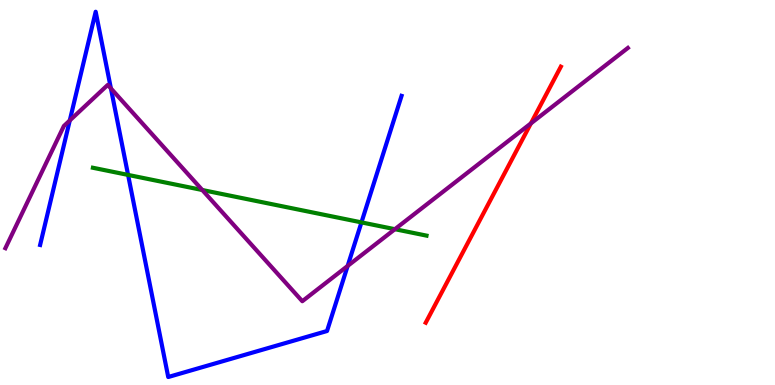[{'lines': ['blue', 'red'], 'intersections': []}, {'lines': ['green', 'red'], 'intersections': []}, {'lines': ['purple', 'red'], 'intersections': [{'x': 6.85, 'y': 6.8}]}, {'lines': ['blue', 'green'], 'intersections': [{'x': 1.65, 'y': 5.46}, {'x': 4.66, 'y': 4.22}]}, {'lines': ['blue', 'purple'], 'intersections': [{'x': 0.9, 'y': 6.87}, {'x': 1.43, 'y': 7.7}, {'x': 4.49, 'y': 3.09}]}, {'lines': ['green', 'purple'], 'intersections': [{'x': 2.61, 'y': 5.06}, {'x': 5.1, 'y': 4.05}]}]